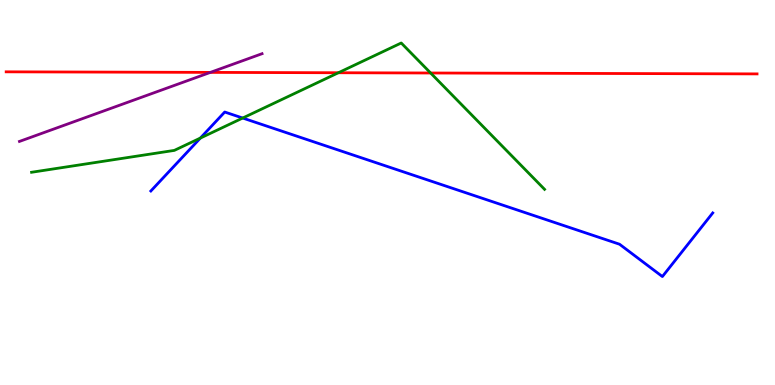[{'lines': ['blue', 'red'], 'intersections': []}, {'lines': ['green', 'red'], 'intersections': [{'x': 4.37, 'y': 8.11}, {'x': 5.56, 'y': 8.1}]}, {'lines': ['purple', 'red'], 'intersections': [{'x': 2.71, 'y': 8.12}]}, {'lines': ['blue', 'green'], 'intersections': [{'x': 2.59, 'y': 6.41}, {'x': 3.13, 'y': 6.93}]}, {'lines': ['blue', 'purple'], 'intersections': []}, {'lines': ['green', 'purple'], 'intersections': []}]